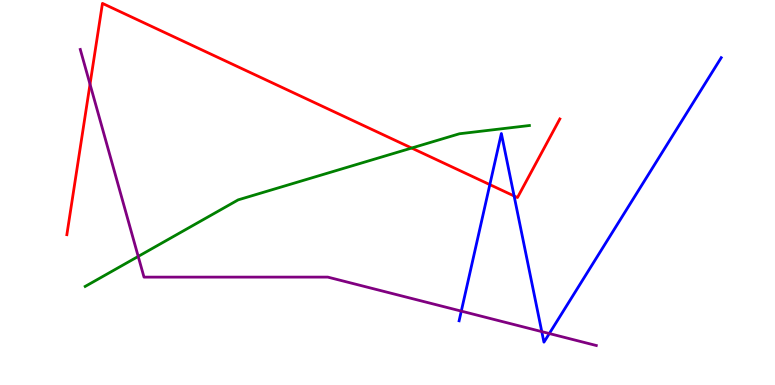[{'lines': ['blue', 'red'], 'intersections': [{'x': 6.32, 'y': 5.2}, {'x': 6.63, 'y': 4.91}]}, {'lines': ['green', 'red'], 'intersections': [{'x': 5.31, 'y': 6.15}]}, {'lines': ['purple', 'red'], 'intersections': [{'x': 1.16, 'y': 7.81}]}, {'lines': ['blue', 'green'], 'intersections': []}, {'lines': ['blue', 'purple'], 'intersections': [{'x': 5.95, 'y': 1.92}, {'x': 6.99, 'y': 1.39}, {'x': 7.09, 'y': 1.34}]}, {'lines': ['green', 'purple'], 'intersections': [{'x': 1.78, 'y': 3.34}]}]